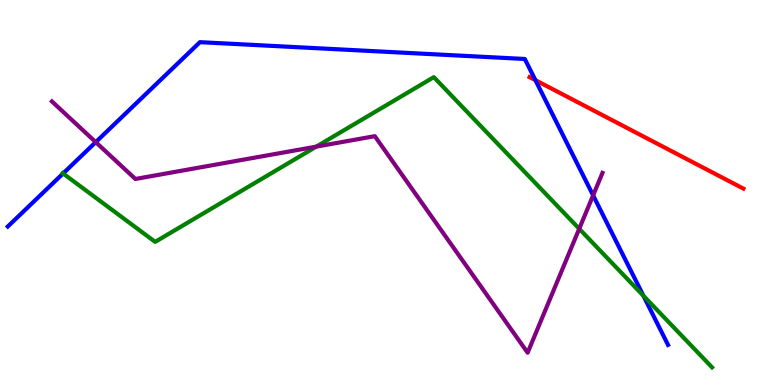[{'lines': ['blue', 'red'], 'intersections': [{'x': 6.91, 'y': 7.92}]}, {'lines': ['green', 'red'], 'intersections': []}, {'lines': ['purple', 'red'], 'intersections': []}, {'lines': ['blue', 'green'], 'intersections': [{'x': 0.814, 'y': 5.49}, {'x': 8.3, 'y': 2.32}]}, {'lines': ['blue', 'purple'], 'intersections': [{'x': 1.24, 'y': 6.31}, {'x': 7.65, 'y': 4.93}]}, {'lines': ['green', 'purple'], 'intersections': [{'x': 4.08, 'y': 6.19}, {'x': 7.47, 'y': 4.06}]}]